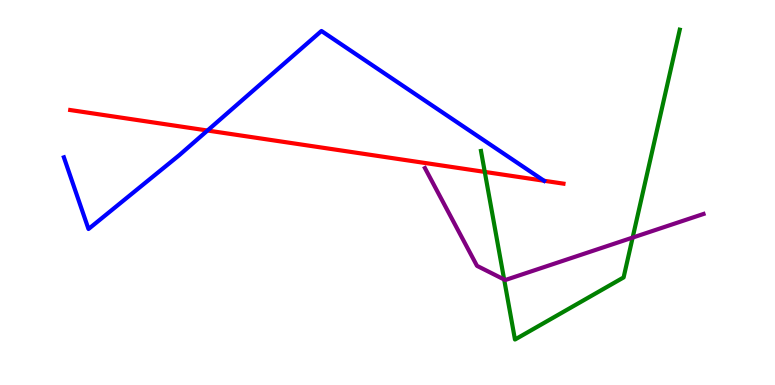[{'lines': ['blue', 'red'], 'intersections': [{'x': 2.68, 'y': 6.61}, {'x': 7.02, 'y': 5.31}]}, {'lines': ['green', 'red'], 'intersections': [{'x': 6.26, 'y': 5.54}]}, {'lines': ['purple', 'red'], 'intersections': []}, {'lines': ['blue', 'green'], 'intersections': []}, {'lines': ['blue', 'purple'], 'intersections': []}, {'lines': ['green', 'purple'], 'intersections': [{'x': 6.51, 'y': 2.74}, {'x': 8.16, 'y': 3.83}]}]